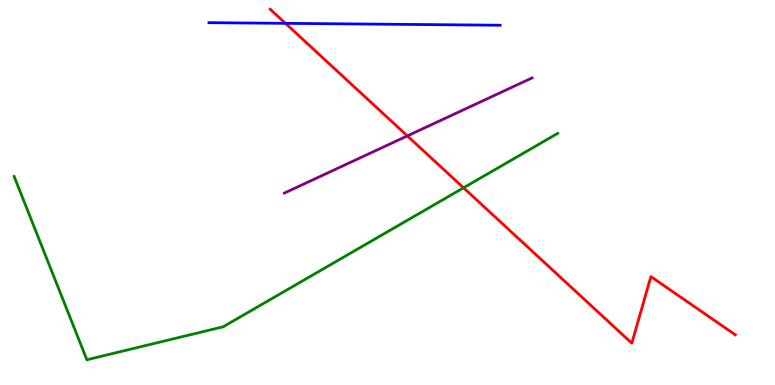[{'lines': ['blue', 'red'], 'intersections': [{'x': 3.68, 'y': 9.39}]}, {'lines': ['green', 'red'], 'intersections': [{'x': 5.98, 'y': 5.12}]}, {'lines': ['purple', 'red'], 'intersections': [{'x': 5.26, 'y': 6.47}]}, {'lines': ['blue', 'green'], 'intersections': []}, {'lines': ['blue', 'purple'], 'intersections': []}, {'lines': ['green', 'purple'], 'intersections': []}]